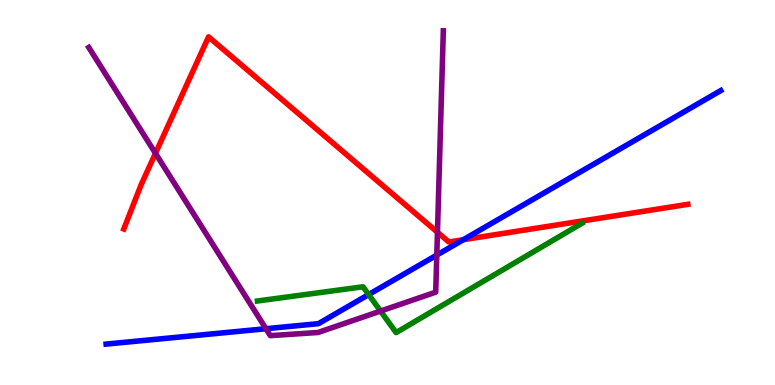[{'lines': ['blue', 'red'], 'intersections': [{'x': 5.98, 'y': 3.77}]}, {'lines': ['green', 'red'], 'intersections': []}, {'lines': ['purple', 'red'], 'intersections': [{'x': 2.01, 'y': 6.02}, {'x': 5.64, 'y': 3.97}]}, {'lines': ['blue', 'green'], 'intersections': [{'x': 4.76, 'y': 2.35}]}, {'lines': ['blue', 'purple'], 'intersections': [{'x': 3.43, 'y': 1.46}, {'x': 5.64, 'y': 3.37}]}, {'lines': ['green', 'purple'], 'intersections': [{'x': 4.91, 'y': 1.92}]}]